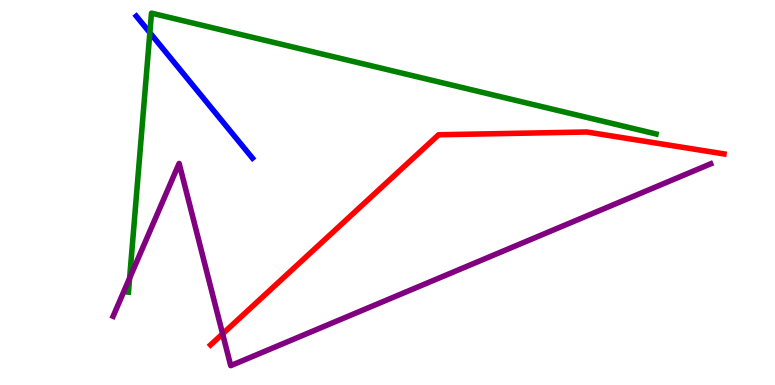[{'lines': ['blue', 'red'], 'intersections': []}, {'lines': ['green', 'red'], 'intersections': []}, {'lines': ['purple', 'red'], 'intersections': [{'x': 2.87, 'y': 1.33}]}, {'lines': ['blue', 'green'], 'intersections': [{'x': 1.93, 'y': 9.15}]}, {'lines': ['blue', 'purple'], 'intersections': []}, {'lines': ['green', 'purple'], 'intersections': [{'x': 1.67, 'y': 2.78}]}]